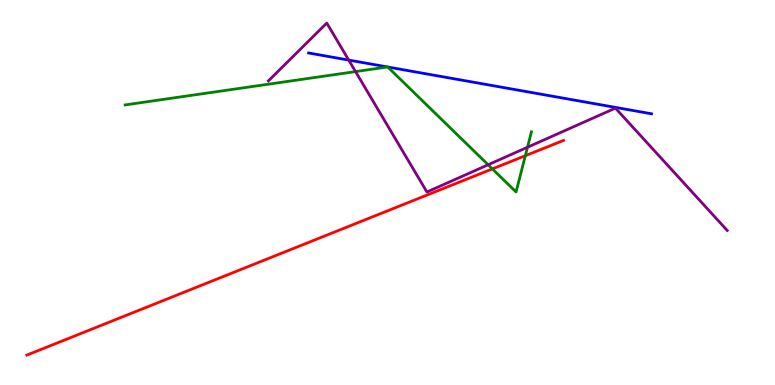[{'lines': ['blue', 'red'], 'intersections': []}, {'lines': ['green', 'red'], 'intersections': [{'x': 6.35, 'y': 5.61}, {'x': 6.78, 'y': 5.96}]}, {'lines': ['purple', 'red'], 'intersections': []}, {'lines': ['blue', 'green'], 'intersections': [{'x': 5.0, 'y': 8.26}, {'x': 5.0, 'y': 8.26}]}, {'lines': ['blue', 'purple'], 'intersections': [{'x': 4.5, 'y': 8.44}]}, {'lines': ['green', 'purple'], 'intersections': [{'x': 4.59, 'y': 8.14}, {'x': 6.3, 'y': 5.72}, {'x': 6.81, 'y': 6.18}]}]